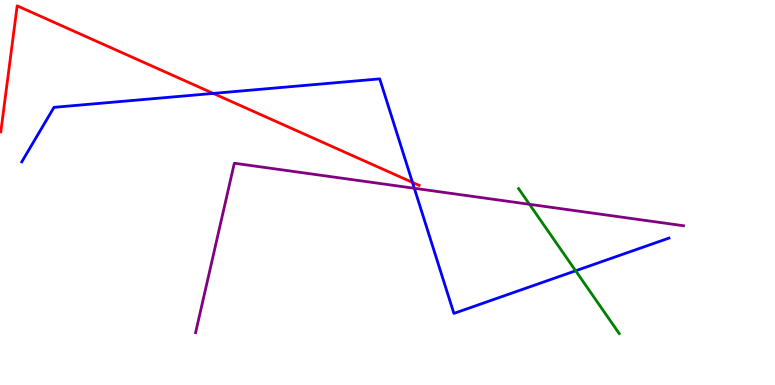[{'lines': ['blue', 'red'], 'intersections': [{'x': 2.75, 'y': 7.57}, {'x': 5.32, 'y': 5.26}]}, {'lines': ['green', 'red'], 'intersections': []}, {'lines': ['purple', 'red'], 'intersections': []}, {'lines': ['blue', 'green'], 'intersections': [{'x': 7.43, 'y': 2.97}]}, {'lines': ['blue', 'purple'], 'intersections': [{'x': 5.35, 'y': 5.11}]}, {'lines': ['green', 'purple'], 'intersections': [{'x': 6.83, 'y': 4.69}]}]